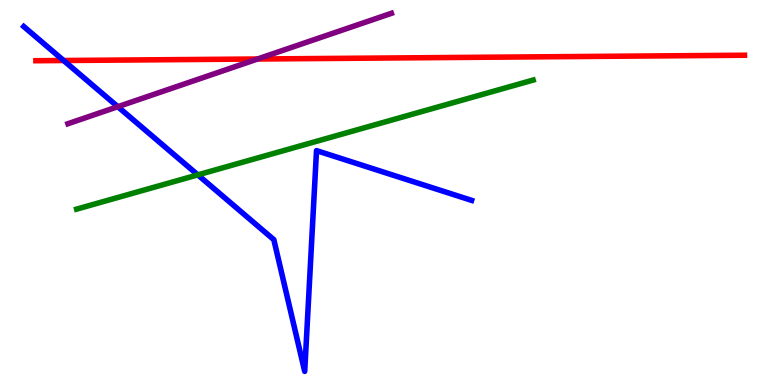[{'lines': ['blue', 'red'], 'intersections': [{'x': 0.821, 'y': 8.43}]}, {'lines': ['green', 'red'], 'intersections': []}, {'lines': ['purple', 'red'], 'intersections': [{'x': 3.32, 'y': 8.47}]}, {'lines': ['blue', 'green'], 'intersections': [{'x': 2.55, 'y': 5.46}]}, {'lines': ['blue', 'purple'], 'intersections': [{'x': 1.52, 'y': 7.23}]}, {'lines': ['green', 'purple'], 'intersections': []}]